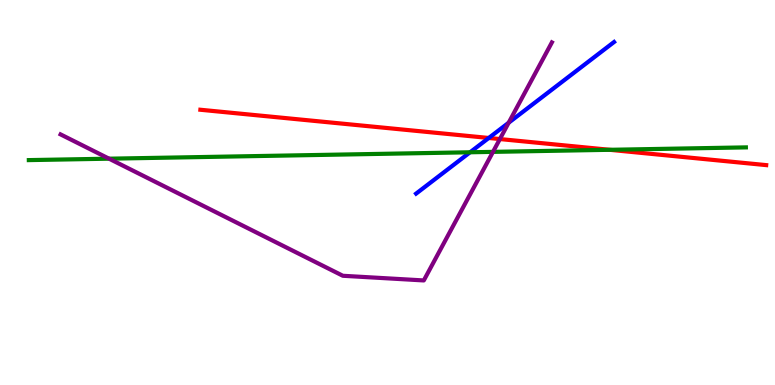[{'lines': ['blue', 'red'], 'intersections': [{'x': 6.31, 'y': 6.42}]}, {'lines': ['green', 'red'], 'intersections': [{'x': 7.87, 'y': 6.11}]}, {'lines': ['purple', 'red'], 'intersections': [{'x': 6.45, 'y': 6.39}]}, {'lines': ['blue', 'green'], 'intersections': [{'x': 6.07, 'y': 6.04}]}, {'lines': ['blue', 'purple'], 'intersections': [{'x': 6.56, 'y': 6.81}]}, {'lines': ['green', 'purple'], 'intersections': [{'x': 1.41, 'y': 5.88}, {'x': 6.36, 'y': 6.06}]}]